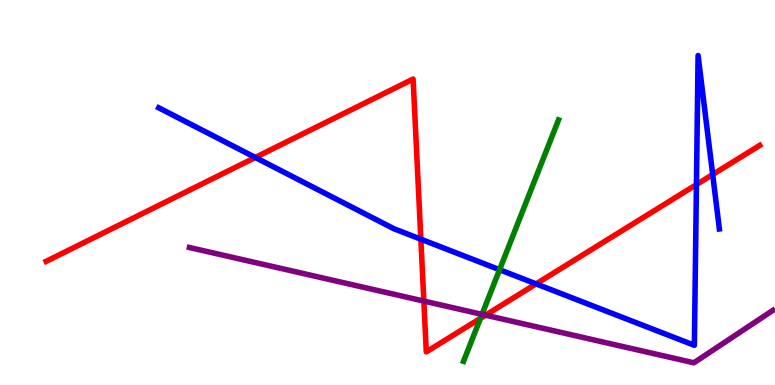[{'lines': ['blue', 'red'], 'intersections': [{'x': 3.29, 'y': 5.91}, {'x': 5.43, 'y': 3.79}, {'x': 6.92, 'y': 2.63}, {'x': 8.99, 'y': 5.21}, {'x': 9.2, 'y': 5.47}]}, {'lines': ['green', 'red'], 'intersections': [{'x': 6.2, 'y': 1.73}]}, {'lines': ['purple', 'red'], 'intersections': [{'x': 5.47, 'y': 2.18}, {'x': 6.27, 'y': 1.81}]}, {'lines': ['blue', 'green'], 'intersections': [{'x': 6.45, 'y': 2.99}]}, {'lines': ['blue', 'purple'], 'intersections': []}, {'lines': ['green', 'purple'], 'intersections': [{'x': 6.22, 'y': 1.83}]}]